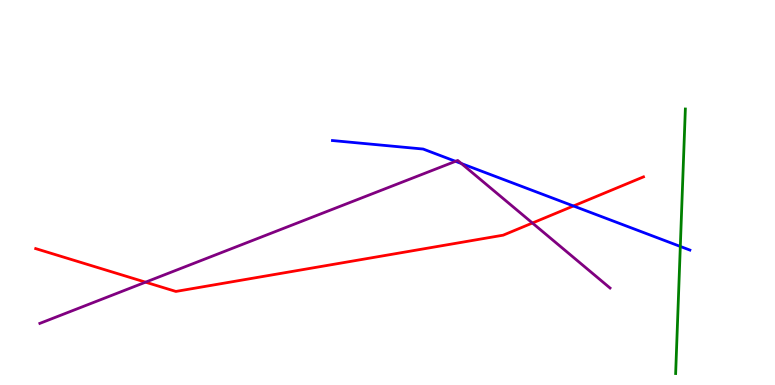[{'lines': ['blue', 'red'], 'intersections': [{'x': 7.4, 'y': 4.65}]}, {'lines': ['green', 'red'], 'intersections': []}, {'lines': ['purple', 'red'], 'intersections': [{'x': 1.88, 'y': 2.67}, {'x': 6.87, 'y': 4.21}]}, {'lines': ['blue', 'green'], 'intersections': [{'x': 8.78, 'y': 3.6}]}, {'lines': ['blue', 'purple'], 'intersections': [{'x': 5.88, 'y': 5.81}, {'x': 5.95, 'y': 5.75}]}, {'lines': ['green', 'purple'], 'intersections': []}]